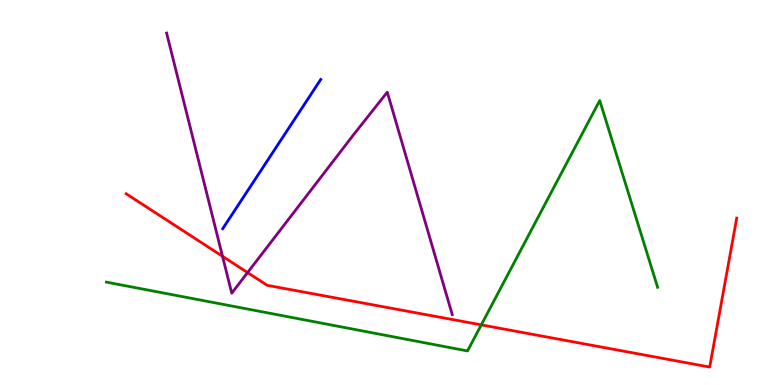[{'lines': ['blue', 'red'], 'intersections': []}, {'lines': ['green', 'red'], 'intersections': [{'x': 6.21, 'y': 1.56}]}, {'lines': ['purple', 'red'], 'intersections': [{'x': 2.87, 'y': 3.34}, {'x': 3.19, 'y': 2.92}]}, {'lines': ['blue', 'green'], 'intersections': []}, {'lines': ['blue', 'purple'], 'intersections': []}, {'lines': ['green', 'purple'], 'intersections': []}]